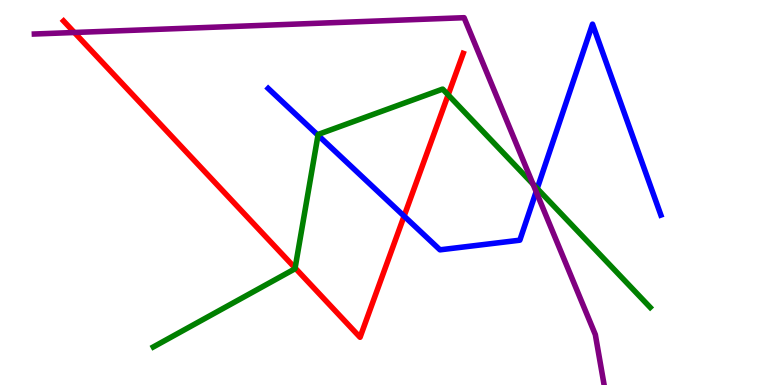[{'lines': ['blue', 'red'], 'intersections': [{'x': 5.21, 'y': 4.39}]}, {'lines': ['green', 'red'], 'intersections': [{'x': 3.81, 'y': 3.04}, {'x': 5.78, 'y': 7.54}]}, {'lines': ['purple', 'red'], 'intersections': [{'x': 0.959, 'y': 9.16}]}, {'lines': ['blue', 'green'], 'intersections': [{'x': 4.1, 'y': 6.49}, {'x': 6.93, 'y': 5.1}]}, {'lines': ['blue', 'purple'], 'intersections': [{'x': 6.92, 'y': 5.02}]}, {'lines': ['green', 'purple'], 'intersections': [{'x': 6.88, 'y': 5.22}]}]